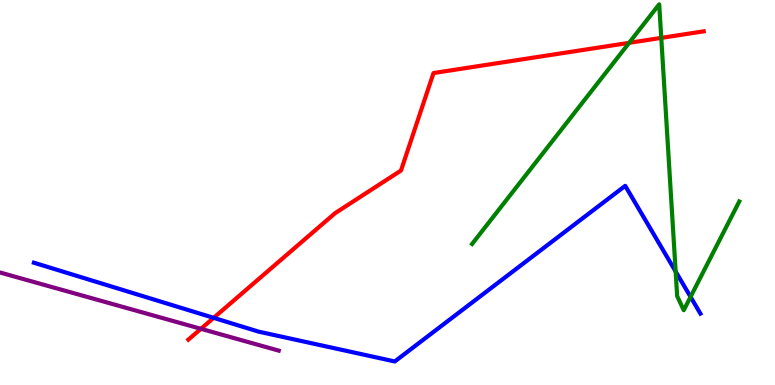[{'lines': ['blue', 'red'], 'intersections': [{'x': 2.76, 'y': 1.74}]}, {'lines': ['green', 'red'], 'intersections': [{'x': 8.12, 'y': 8.89}, {'x': 8.53, 'y': 9.02}]}, {'lines': ['purple', 'red'], 'intersections': [{'x': 2.59, 'y': 1.46}]}, {'lines': ['blue', 'green'], 'intersections': [{'x': 8.72, 'y': 2.95}, {'x': 8.91, 'y': 2.29}]}, {'lines': ['blue', 'purple'], 'intersections': []}, {'lines': ['green', 'purple'], 'intersections': []}]